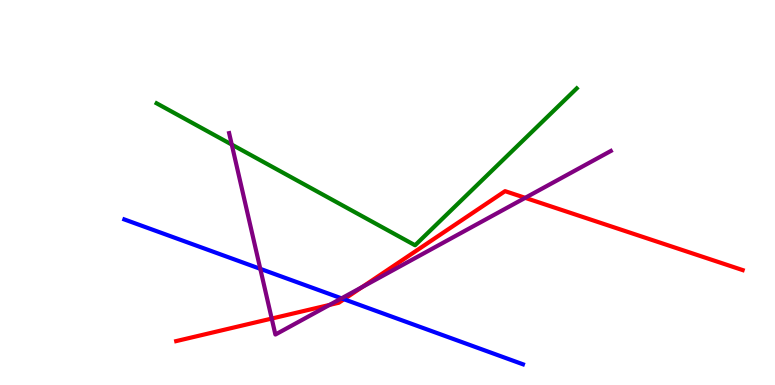[{'lines': ['blue', 'red'], 'intersections': [{'x': 4.44, 'y': 2.23}]}, {'lines': ['green', 'red'], 'intersections': []}, {'lines': ['purple', 'red'], 'intersections': [{'x': 3.51, 'y': 1.73}, {'x': 4.25, 'y': 2.08}, {'x': 4.67, 'y': 2.55}, {'x': 6.78, 'y': 4.86}]}, {'lines': ['blue', 'green'], 'intersections': []}, {'lines': ['blue', 'purple'], 'intersections': [{'x': 3.36, 'y': 3.02}, {'x': 4.41, 'y': 2.25}]}, {'lines': ['green', 'purple'], 'intersections': [{'x': 2.99, 'y': 6.24}]}]